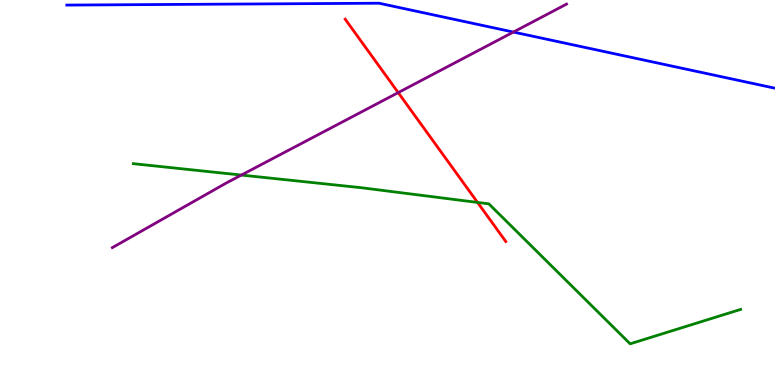[{'lines': ['blue', 'red'], 'intersections': []}, {'lines': ['green', 'red'], 'intersections': [{'x': 6.16, 'y': 4.74}]}, {'lines': ['purple', 'red'], 'intersections': [{'x': 5.14, 'y': 7.59}]}, {'lines': ['blue', 'green'], 'intersections': []}, {'lines': ['blue', 'purple'], 'intersections': [{'x': 6.62, 'y': 9.17}]}, {'lines': ['green', 'purple'], 'intersections': [{'x': 3.11, 'y': 5.45}]}]